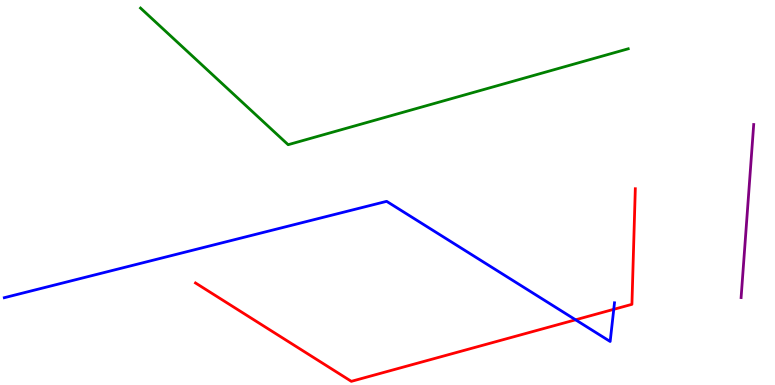[{'lines': ['blue', 'red'], 'intersections': [{'x': 7.43, 'y': 1.69}, {'x': 7.92, 'y': 1.97}]}, {'lines': ['green', 'red'], 'intersections': []}, {'lines': ['purple', 'red'], 'intersections': []}, {'lines': ['blue', 'green'], 'intersections': []}, {'lines': ['blue', 'purple'], 'intersections': []}, {'lines': ['green', 'purple'], 'intersections': []}]